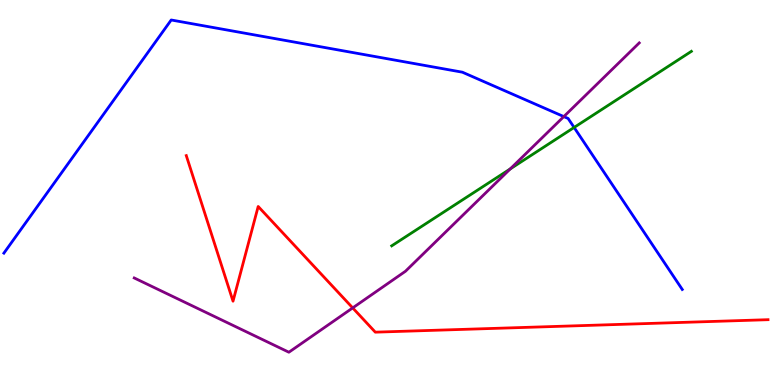[{'lines': ['blue', 'red'], 'intersections': []}, {'lines': ['green', 'red'], 'intersections': []}, {'lines': ['purple', 'red'], 'intersections': [{'x': 4.55, 'y': 2.0}]}, {'lines': ['blue', 'green'], 'intersections': [{'x': 7.41, 'y': 6.69}]}, {'lines': ['blue', 'purple'], 'intersections': [{'x': 7.28, 'y': 6.97}]}, {'lines': ['green', 'purple'], 'intersections': [{'x': 6.58, 'y': 5.61}]}]